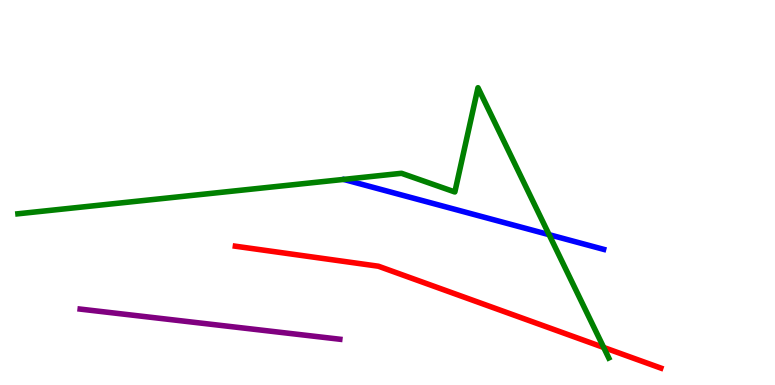[{'lines': ['blue', 'red'], 'intersections': []}, {'lines': ['green', 'red'], 'intersections': [{'x': 7.79, 'y': 0.975}]}, {'lines': ['purple', 'red'], 'intersections': []}, {'lines': ['blue', 'green'], 'intersections': [{'x': 7.09, 'y': 3.9}]}, {'lines': ['blue', 'purple'], 'intersections': []}, {'lines': ['green', 'purple'], 'intersections': []}]